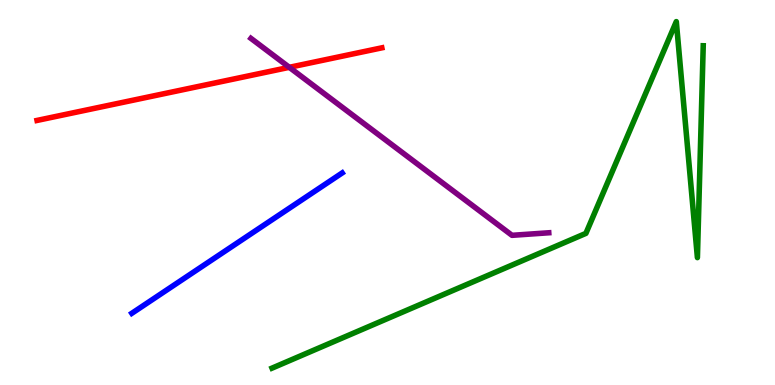[{'lines': ['blue', 'red'], 'intersections': []}, {'lines': ['green', 'red'], 'intersections': []}, {'lines': ['purple', 'red'], 'intersections': [{'x': 3.73, 'y': 8.25}]}, {'lines': ['blue', 'green'], 'intersections': []}, {'lines': ['blue', 'purple'], 'intersections': []}, {'lines': ['green', 'purple'], 'intersections': []}]